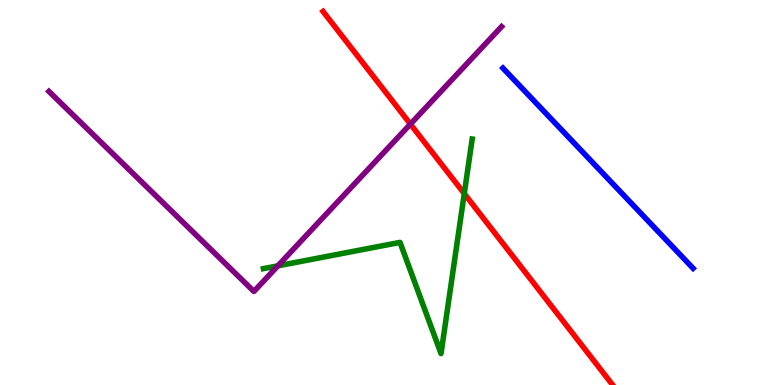[{'lines': ['blue', 'red'], 'intersections': []}, {'lines': ['green', 'red'], 'intersections': [{'x': 5.99, 'y': 4.97}]}, {'lines': ['purple', 'red'], 'intersections': [{'x': 5.3, 'y': 6.78}]}, {'lines': ['blue', 'green'], 'intersections': []}, {'lines': ['blue', 'purple'], 'intersections': []}, {'lines': ['green', 'purple'], 'intersections': [{'x': 3.59, 'y': 3.09}]}]